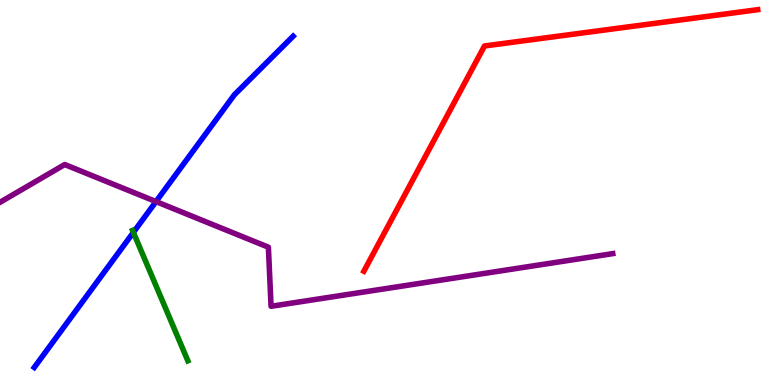[{'lines': ['blue', 'red'], 'intersections': []}, {'lines': ['green', 'red'], 'intersections': []}, {'lines': ['purple', 'red'], 'intersections': []}, {'lines': ['blue', 'green'], 'intersections': [{'x': 1.72, 'y': 3.96}]}, {'lines': ['blue', 'purple'], 'intersections': [{'x': 2.01, 'y': 4.76}]}, {'lines': ['green', 'purple'], 'intersections': []}]